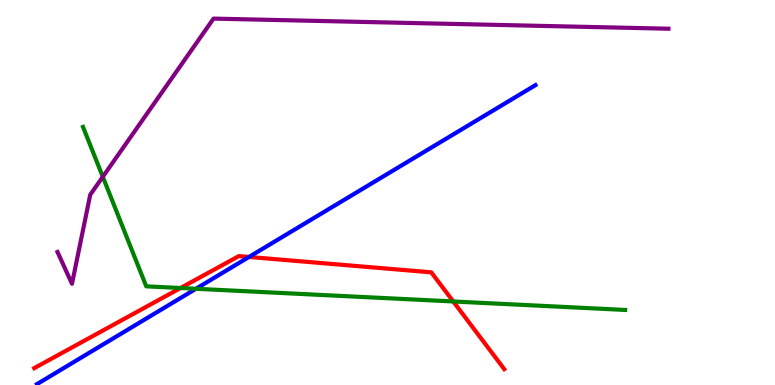[{'lines': ['blue', 'red'], 'intersections': [{'x': 3.21, 'y': 3.33}]}, {'lines': ['green', 'red'], 'intersections': [{'x': 2.33, 'y': 2.52}, {'x': 5.85, 'y': 2.17}]}, {'lines': ['purple', 'red'], 'intersections': []}, {'lines': ['blue', 'green'], 'intersections': [{'x': 2.53, 'y': 2.5}]}, {'lines': ['blue', 'purple'], 'intersections': []}, {'lines': ['green', 'purple'], 'intersections': [{'x': 1.33, 'y': 5.41}]}]